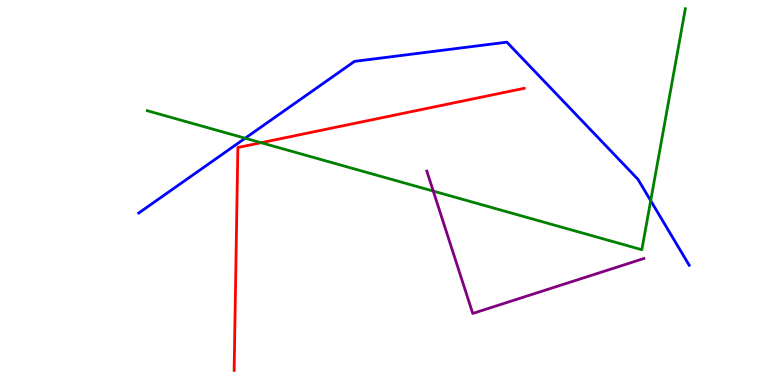[{'lines': ['blue', 'red'], 'intersections': []}, {'lines': ['green', 'red'], 'intersections': [{'x': 3.37, 'y': 6.29}]}, {'lines': ['purple', 'red'], 'intersections': []}, {'lines': ['blue', 'green'], 'intersections': [{'x': 3.16, 'y': 6.41}, {'x': 8.4, 'y': 4.79}]}, {'lines': ['blue', 'purple'], 'intersections': []}, {'lines': ['green', 'purple'], 'intersections': [{'x': 5.59, 'y': 5.04}]}]